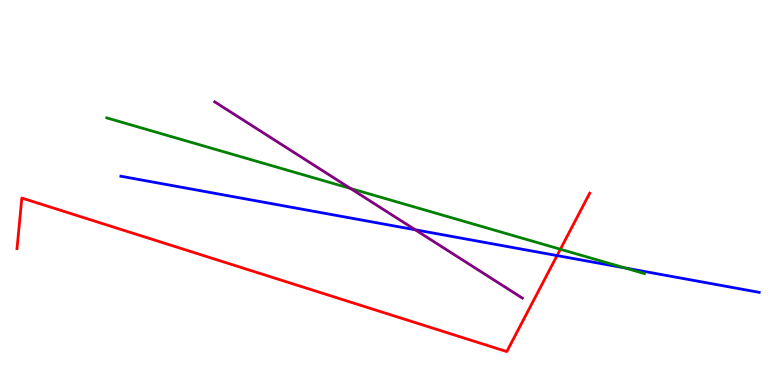[{'lines': ['blue', 'red'], 'intersections': [{'x': 7.19, 'y': 3.36}]}, {'lines': ['green', 'red'], 'intersections': [{'x': 7.23, 'y': 3.53}]}, {'lines': ['purple', 'red'], 'intersections': []}, {'lines': ['blue', 'green'], 'intersections': [{'x': 8.06, 'y': 3.04}]}, {'lines': ['blue', 'purple'], 'intersections': [{'x': 5.36, 'y': 4.03}]}, {'lines': ['green', 'purple'], 'intersections': [{'x': 4.52, 'y': 5.1}]}]